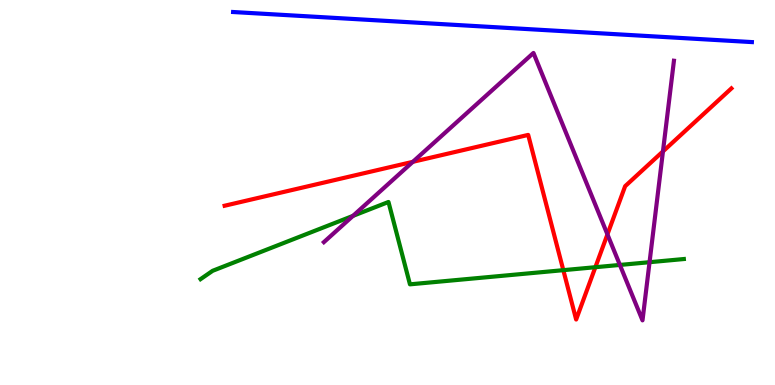[{'lines': ['blue', 'red'], 'intersections': []}, {'lines': ['green', 'red'], 'intersections': [{'x': 7.27, 'y': 2.98}, {'x': 7.68, 'y': 3.06}]}, {'lines': ['purple', 'red'], 'intersections': [{'x': 5.33, 'y': 5.8}, {'x': 7.84, 'y': 3.91}, {'x': 8.55, 'y': 6.07}]}, {'lines': ['blue', 'green'], 'intersections': []}, {'lines': ['blue', 'purple'], 'intersections': []}, {'lines': ['green', 'purple'], 'intersections': [{'x': 4.55, 'y': 4.39}, {'x': 8.0, 'y': 3.12}, {'x': 8.38, 'y': 3.19}]}]